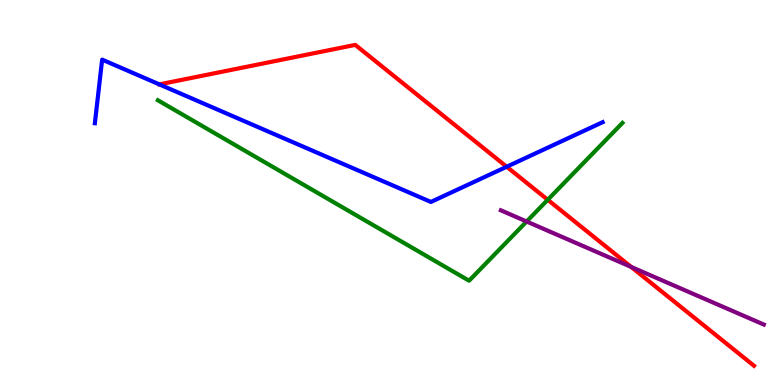[{'lines': ['blue', 'red'], 'intersections': [{'x': 6.54, 'y': 5.67}]}, {'lines': ['green', 'red'], 'intersections': [{'x': 7.07, 'y': 4.81}]}, {'lines': ['purple', 'red'], 'intersections': [{'x': 8.14, 'y': 3.07}]}, {'lines': ['blue', 'green'], 'intersections': []}, {'lines': ['blue', 'purple'], 'intersections': []}, {'lines': ['green', 'purple'], 'intersections': [{'x': 6.8, 'y': 4.25}]}]